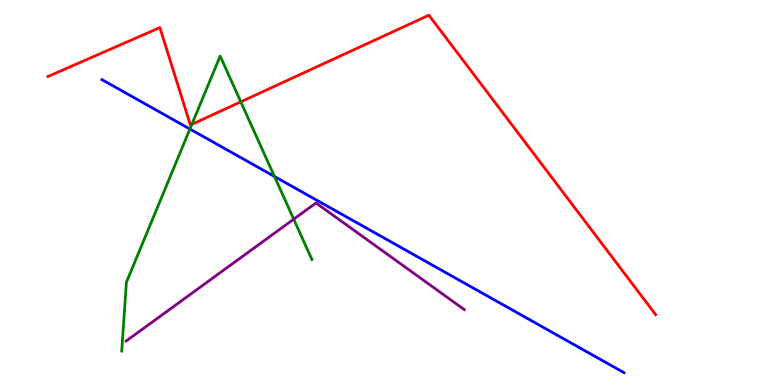[{'lines': ['blue', 'red'], 'intersections': []}, {'lines': ['green', 'red'], 'intersections': [{'x': 2.48, 'y': 6.77}, {'x': 3.11, 'y': 7.36}]}, {'lines': ['purple', 'red'], 'intersections': []}, {'lines': ['blue', 'green'], 'intersections': [{'x': 2.45, 'y': 6.65}, {'x': 3.54, 'y': 5.42}]}, {'lines': ['blue', 'purple'], 'intersections': []}, {'lines': ['green', 'purple'], 'intersections': [{'x': 3.79, 'y': 4.31}]}]